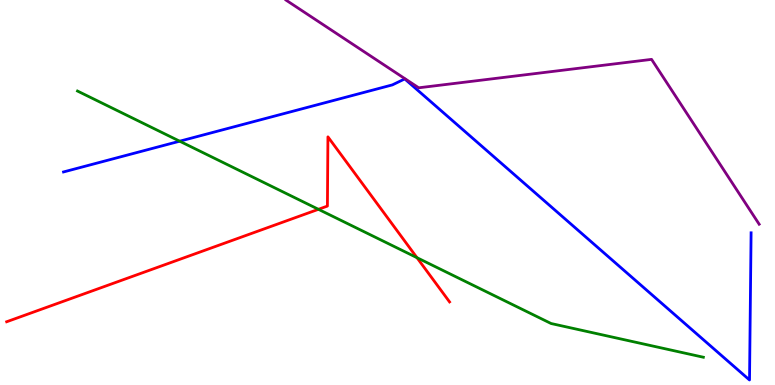[{'lines': ['blue', 'red'], 'intersections': []}, {'lines': ['green', 'red'], 'intersections': [{'x': 4.11, 'y': 4.56}, {'x': 5.38, 'y': 3.31}]}, {'lines': ['purple', 'red'], 'intersections': []}, {'lines': ['blue', 'green'], 'intersections': [{'x': 2.32, 'y': 6.33}]}, {'lines': ['blue', 'purple'], 'intersections': []}, {'lines': ['green', 'purple'], 'intersections': []}]